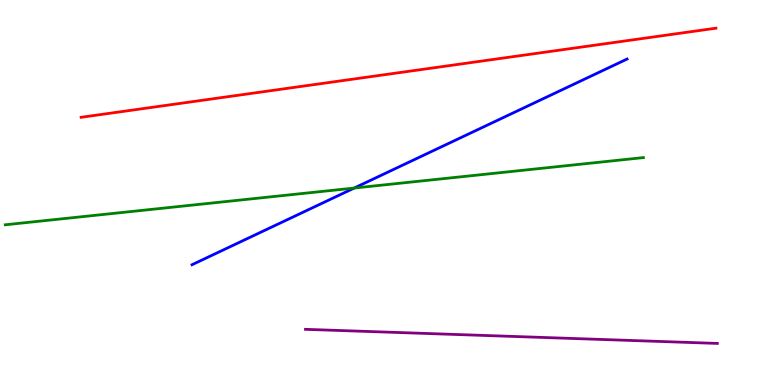[{'lines': ['blue', 'red'], 'intersections': []}, {'lines': ['green', 'red'], 'intersections': []}, {'lines': ['purple', 'red'], 'intersections': []}, {'lines': ['blue', 'green'], 'intersections': [{'x': 4.57, 'y': 5.12}]}, {'lines': ['blue', 'purple'], 'intersections': []}, {'lines': ['green', 'purple'], 'intersections': []}]